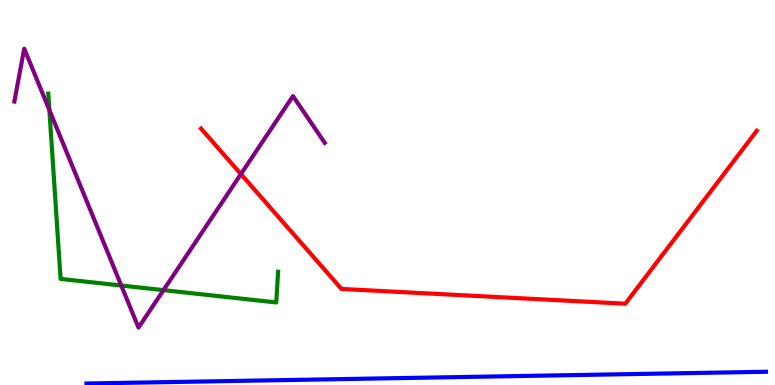[{'lines': ['blue', 'red'], 'intersections': []}, {'lines': ['green', 'red'], 'intersections': []}, {'lines': ['purple', 'red'], 'intersections': [{'x': 3.11, 'y': 5.48}]}, {'lines': ['blue', 'green'], 'intersections': []}, {'lines': ['blue', 'purple'], 'intersections': []}, {'lines': ['green', 'purple'], 'intersections': [{'x': 0.637, 'y': 7.14}, {'x': 1.56, 'y': 2.58}, {'x': 2.11, 'y': 2.46}]}]